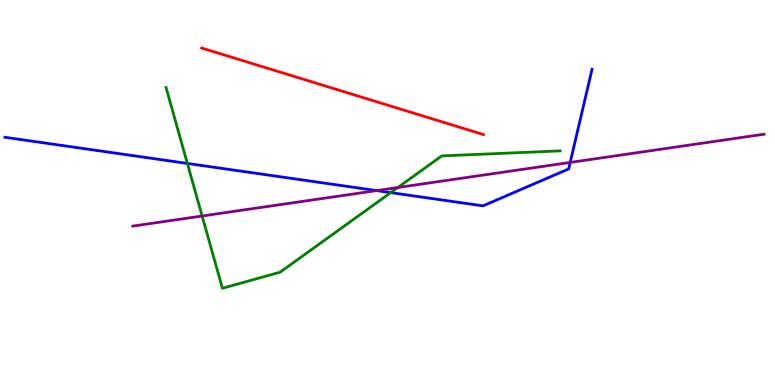[{'lines': ['blue', 'red'], 'intersections': []}, {'lines': ['green', 'red'], 'intersections': []}, {'lines': ['purple', 'red'], 'intersections': []}, {'lines': ['blue', 'green'], 'intersections': [{'x': 2.42, 'y': 5.75}, {'x': 5.04, 'y': 5.0}]}, {'lines': ['blue', 'purple'], 'intersections': [{'x': 4.86, 'y': 5.05}, {'x': 7.36, 'y': 5.78}]}, {'lines': ['green', 'purple'], 'intersections': [{'x': 2.61, 'y': 4.39}, {'x': 5.13, 'y': 5.13}]}]